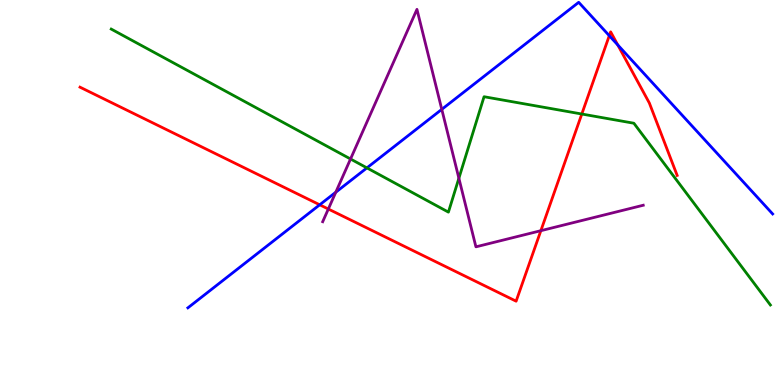[{'lines': ['blue', 'red'], 'intersections': [{'x': 4.13, 'y': 4.68}, {'x': 7.86, 'y': 9.07}, {'x': 7.97, 'y': 8.83}]}, {'lines': ['green', 'red'], 'intersections': [{'x': 7.51, 'y': 7.04}]}, {'lines': ['purple', 'red'], 'intersections': [{'x': 4.24, 'y': 4.57}, {'x': 6.98, 'y': 4.01}]}, {'lines': ['blue', 'green'], 'intersections': [{'x': 4.73, 'y': 5.64}]}, {'lines': ['blue', 'purple'], 'intersections': [{'x': 4.33, 'y': 5.01}, {'x': 5.7, 'y': 7.16}]}, {'lines': ['green', 'purple'], 'intersections': [{'x': 4.52, 'y': 5.87}, {'x': 5.92, 'y': 5.37}]}]